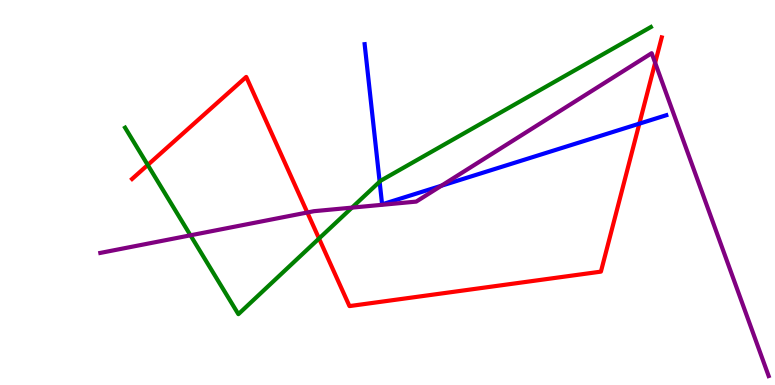[{'lines': ['blue', 'red'], 'intersections': [{'x': 8.25, 'y': 6.79}]}, {'lines': ['green', 'red'], 'intersections': [{'x': 1.91, 'y': 5.72}, {'x': 4.12, 'y': 3.8}]}, {'lines': ['purple', 'red'], 'intersections': [{'x': 3.97, 'y': 4.48}, {'x': 8.45, 'y': 8.37}]}, {'lines': ['blue', 'green'], 'intersections': [{'x': 4.9, 'y': 5.28}]}, {'lines': ['blue', 'purple'], 'intersections': [{'x': 5.7, 'y': 5.18}]}, {'lines': ['green', 'purple'], 'intersections': [{'x': 2.46, 'y': 3.89}, {'x': 4.54, 'y': 4.61}]}]